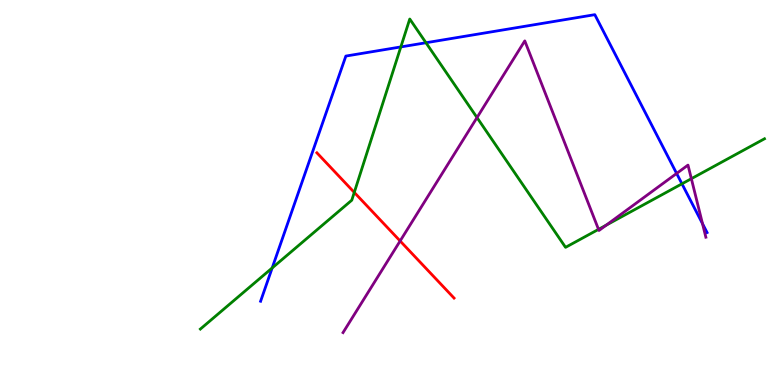[{'lines': ['blue', 'red'], 'intersections': []}, {'lines': ['green', 'red'], 'intersections': [{'x': 4.57, 'y': 5.0}]}, {'lines': ['purple', 'red'], 'intersections': [{'x': 5.16, 'y': 3.74}]}, {'lines': ['blue', 'green'], 'intersections': [{'x': 3.51, 'y': 3.04}, {'x': 5.17, 'y': 8.78}, {'x': 5.5, 'y': 8.89}, {'x': 8.8, 'y': 5.23}]}, {'lines': ['blue', 'purple'], 'intersections': [{'x': 8.73, 'y': 5.49}, {'x': 9.06, 'y': 4.19}]}, {'lines': ['green', 'purple'], 'intersections': [{'x': 6.16, 'y': 6.95}, {'x': 7.72, 'y': 4.04}, {'x': 7.82, 'y': 4.15}, {'x': 8.92, 'y': 5.36}]}]